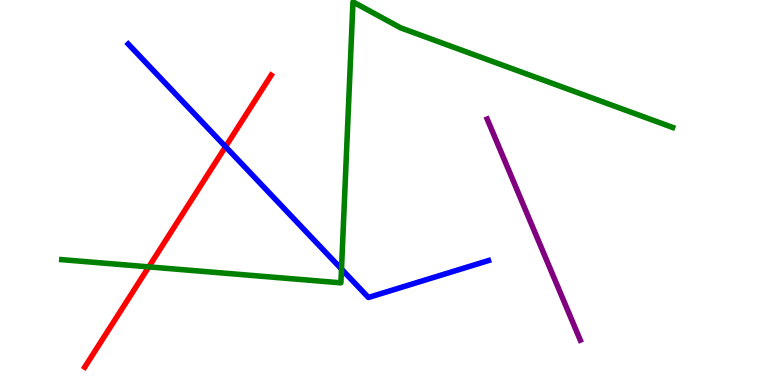[{'lines': ['blue', 'red'], 'intersections': [{'x': 2.91, 'y': 6.19}]}, {'lines': ['green', 'red'], 'intersections': [{'x': 1.92, 'y': 3.07}]}, {'lines': ['purple', 'red'], 'intersections': []}, {'lines': ['blue', 'green'], 'intersections': [{'x': 4.41, 'y': 3.01}]}, {'lines': ['blue', 'purple'], 'intersections': []}, {'lines': ['green', 'purple'], 'intersections': []}]